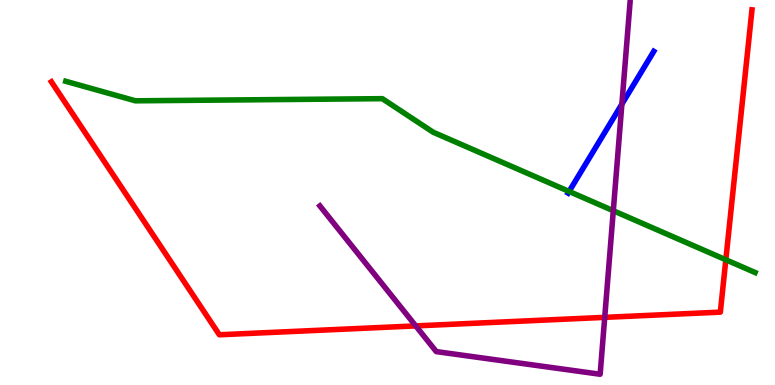[{'lines': ['blue', 'red'], 'intersections': []}, {'lines': ['green', 'red'], 'intersections': [{'x': 9.37, 'y': 3.25}]}, {'lines': ['purple', 'red'], 'intersections': [{'x': 5.36, 'y': 1.53}, {'x': 7.8, 'y': 1.76}]}, {'lines': ['blue', 'green'], 'intersections': [{'x': 7.34, 'y': 5.03}]}, {'lines': ['blue', 'purple'], 'intersections': [{'x': 8.02, 'y': 7.29}]}, {'lines': ['green', 'purple'], 'intersections': [{'x': 7.91, 'y': 4.53}]}]